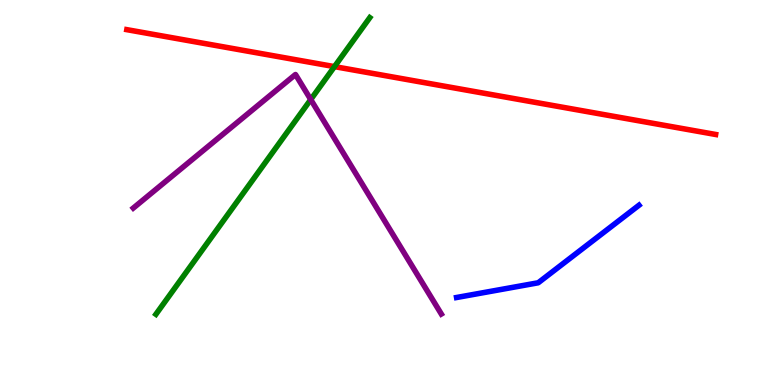[{'lines': ['blue', 'red'], 'intersections': []}, {'lines': ['green', 'red'], 'intersections': [{'x': 4.32, 'y': 8.27}]}, {'lines': ['purple', 'red'], 'intersections': []}, {'lines': ['blue', 'green'], 'intersections': []}, {'lines': ['blue', 'purple'], 'intersections': []}, {'lines': ['green', 'purple'], 'intersections': [{'x': 4.01, 'y': 7.41}]}]